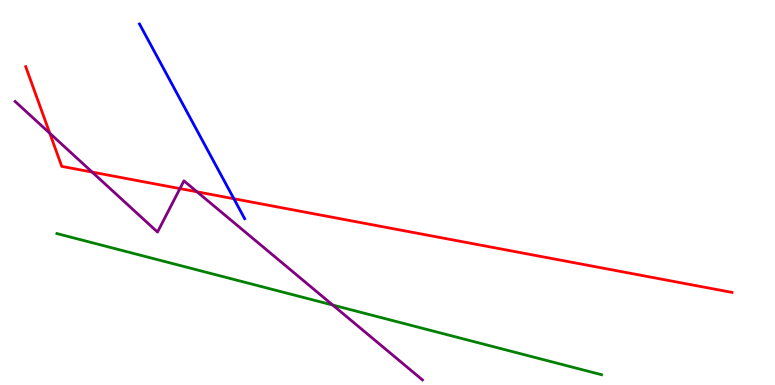[{'lines': ['blue', 'red'], 'intersections': [{'x': 3.02, 'y': 4.84}]}, {'lines': ['green', 'red'], 'intersections': []}, {'lines': ['purple', 'red'], 'intersections': [{'x': 0.642, 'y': 6.54}, {'x': 1.19, 'y': 5.53}, {'x': 2.32, 'y': 5.1}, {'x': 2.54, 'y': 5.02}]}, {'lines': ['blue', 'green'], 'intersections': []}, {'lines': ['blue', 'purple'], 'intersections': []}, {'lines': ['green', 'purple'], 'intersections': [{'x': 4.29, 'y': 2.08}]}]